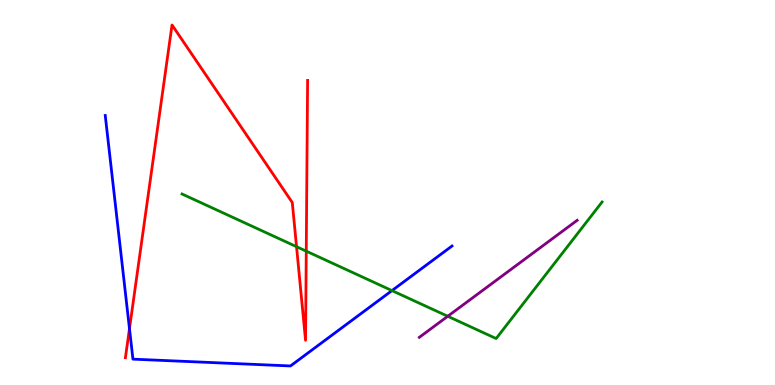[{'lines': ['blue', 'red'], 'intersections': [{'x': 1.67, 'y': 1.46}]}, {'lines': ['green', 'red'], 'intersections': [{'x': 3.83, 'y': 3.59}, {'x': 3.95, 'y': 3.48}]}, {'lines': ['purple', 'red'], 'intersections': []}, {'lines': ['blue', 'green'], 'intersections': [{'x': 5.06, 'y': 2.45}]}, {'lines': ['blue', 'purple'], 'intersections': []}, {'lines': ['green', 'purple'], 'intersections': [{'x': 5.78, 'y': 1.79}]}]